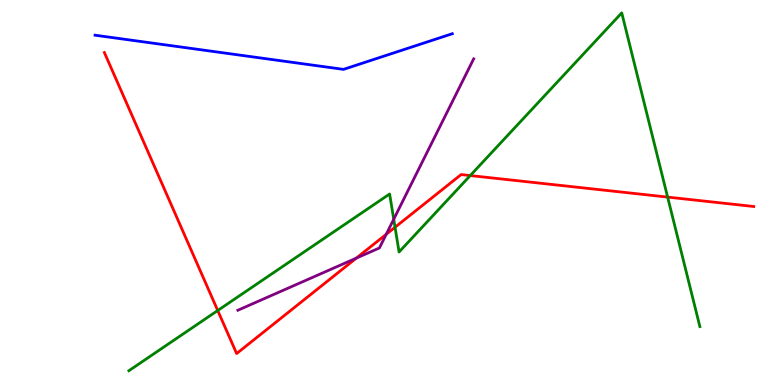[{'lines': ['blue', 'red'], 'intersections': []}, {'lines': ['green', 'red'], 'intersections': [{'x': 2.81, 'y': 1.93}, {'x': 5.1, 'y': 4.1}, {'x': 6.07, 'y': 5.44}, {'x': 8.61, 'y': 4.88}]}, {'lines': ['purple', 'red'], 'intersections': [{'x': 4.6, 'y': 3.3}, {'x': 4.98, 'y': 3.92}]}, {'lines': ['blue', 'green'], 'intersections': []}, {'lines': ['blue', 'purple'], 'intersections': []}, {'lines': ['green', 'purple'], 'intersections': [{'x': 5.08, 'y': 4.31}]}]